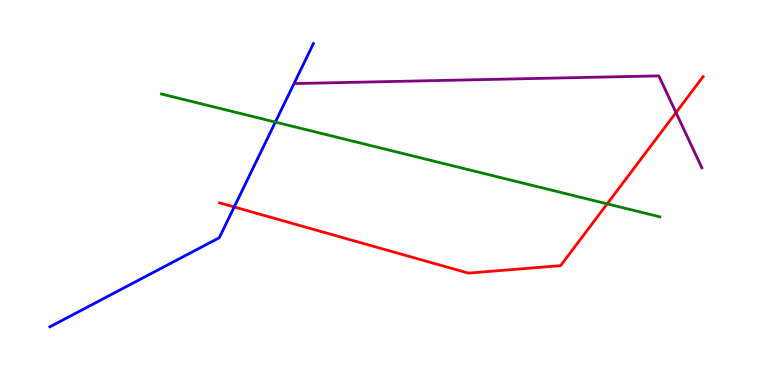[{'lines': ['blue', 'red'], 'intersections': [{'x': 3.02, 'y': 4.62}]}, {'lines': ['green', 'red'], 'intersections': [{'x': 7.83, 'y': 4.71}]}, {'lines': ['purple', 'red'], 'intersections': [{'x': 8.72, 'y': 7.08}]}, {'lines': ['blue', 'green'], 'intersections': [{'x': 3.55, 'y': 6.83}]}, {'lines': ['blue', 'purple'], 'intersections': []}, {'lines': ['green', 'purple'], 'intersections': []}]